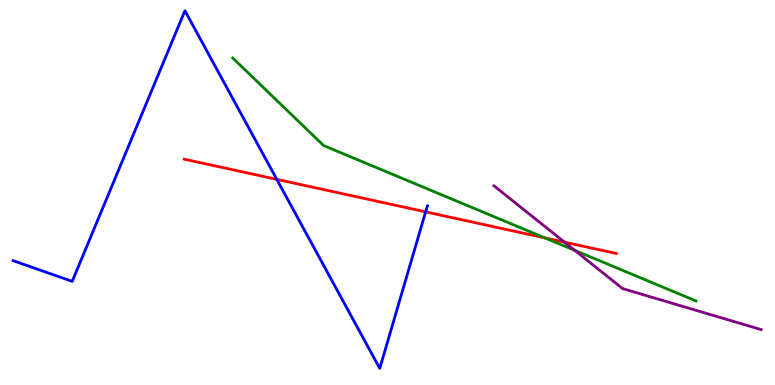[{'lines': ['blue', 'red'], 'intersections': [{'x': 3.57, 'y': 5.34}, {'x': 5.49, 'y': 4.5}]}, {'lines': ['green', 'red'], 'intersections': [{'x': 7.03, 'y': 3.82}]}, {'lines': ['purple', 'red'], 'intersections': [{'x': 7.28, 'y': 3.71}]}, {'lines': ['blue', 'green'], 'intersections': []}, {'lines': ['blue', 'purple'], 'intersections': []}, {'lines': ['green', 'purple'], 'intersections': [{'x': 7.42, 'y': 3.5}]}]